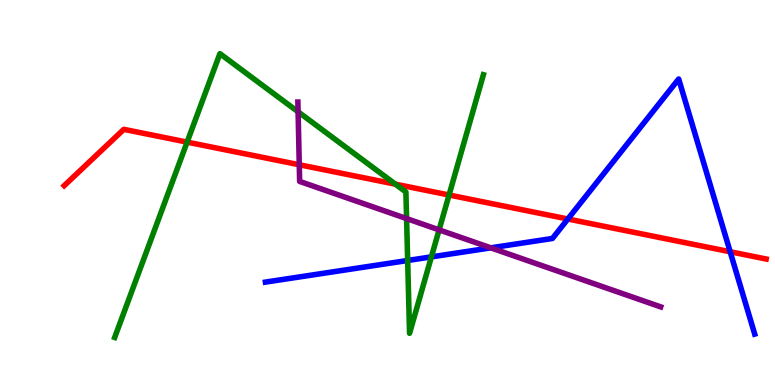[{'lines': ['blue', 'red'], 'intersections': [{'x': 7.33, 'y': 4.31}, {'x': 9.42, 'y': 3.46}]}, {'lines': ['green', 'red'], 'intersections': [{'x': 2.41, 'y': 6.31}, {'x': 5.1, 'y': 5.22}, {'x': 5.79, 'y': 4.94}]}, {'lines': ['purple', 'red'], 'intersections': [{'x': 3.86, 'y': 5.72}]}, {'lines': ['blue', 'green'], 'intersections': [{'x': 5.26, 'y': 3.23}, {'x': 5.57, 'y': 3.33}]}, {'lines': ['blue', 'purple'], 'intersections': [{'x': 6.33, 'y': 3.56}]}, {'lines': ['green', 'purple'], 'intersections': [{'x': 3.85, 'y': 7.1}, {'x': 5.25, 'y': 4.32}, {'x': 5.67, 'y': 4.03}]}]